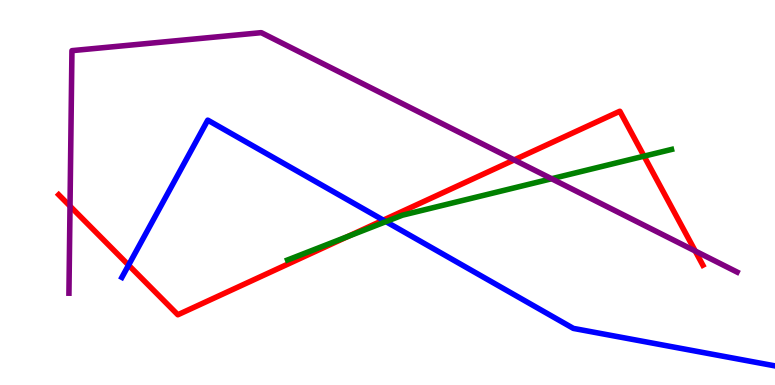[{'lines': ['blue', 'red'], 'intersections': [{'x': 1.66, 'y': 3.11}, {'x': 4.95, 'y': 4.28}]}, {'lines': ['green', 'red'], 'intersections': [{'x': 4.49, 'y': 3.86}, {'x': 8.31, 'y': 5.94}]}, {'lines': ['purple', 'red'], 'intersections': [{'x': 0.903, 'y': 4.65}, {'x': 6.63, 'y': 5.85}, {'x': 8.97, 'y': 3.48}]}, {'lines': ['blue', 'green'], 'intersections': [{'x': 4.98, 'y': 4.24}]}, {'lines': ['blue', 'purple'], 'intersections': []}, {'lines': ['green', 'purple'], 'intersections': [{'x': 7.12, 'y': 5.36}]}]